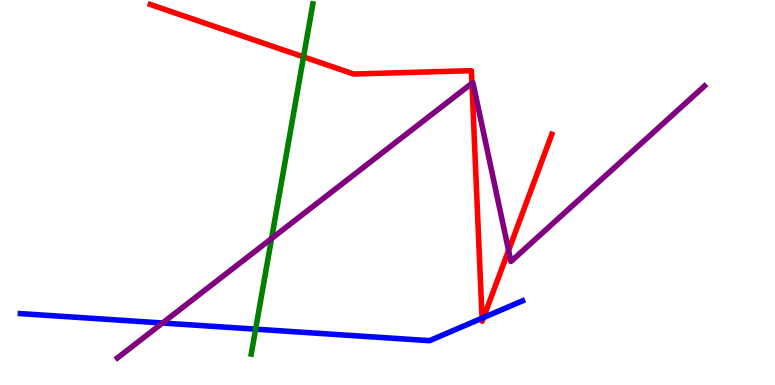[{'lines': ['blue', 'red'], 'intersections': [{'x': 6.22, 'y': 1.74}, {'x': 6.24, 'y': 1.75}]}, {'lines': ['green', 'red'], 'intersections': [{'x': 3.92, 'y': 8.52}]}, {'lines': ['purple', 'red'], 'intersections': [{'x': 6.09, 'y': 7.84}, {'x': 6.56, 'y': 3.5}]}, {'lines': ['blue', 'green'], 'intersections': [{'x': 3.3, 'y': 1.45}]}, {'lines': ['blue', 'purple'], 'intersections': [{'x': 2.1, 'y': 1.61}]}, {'lines': ['green', 'purple'], 'intersections': [{'x': 3.5, 'y': 3.8}]}]